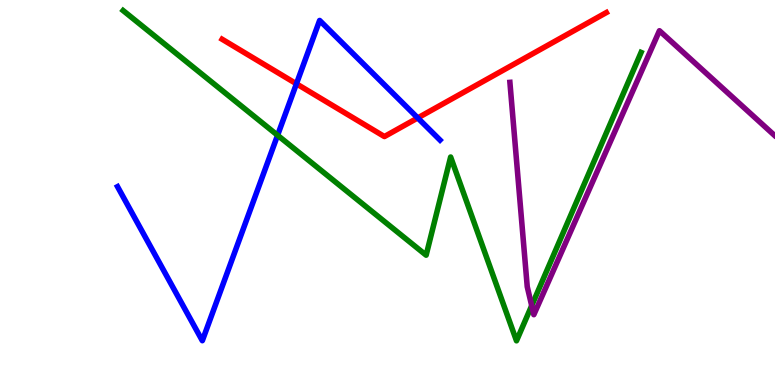[{'lines': ['blue', 'red'], 'intersections': [{'x': 3.82, 'y': 7.82}, {'x': 5.39, 'y': 6.94}]}, {'lines': ['green', 'red'], 'intersections': []}, {'lines': ['purple', 'red'], 'intersections': []}, {'lines': ['blue', 'green'], 'intersections': [{'x': 3.58, 'y': 6.49}]}, {'lines': ['blue', 'purple'], 'intersections': []}, {'lines': ['green', 'purple'], 'intersections': [{'x': 6.86, 'y': 2.06}]}]